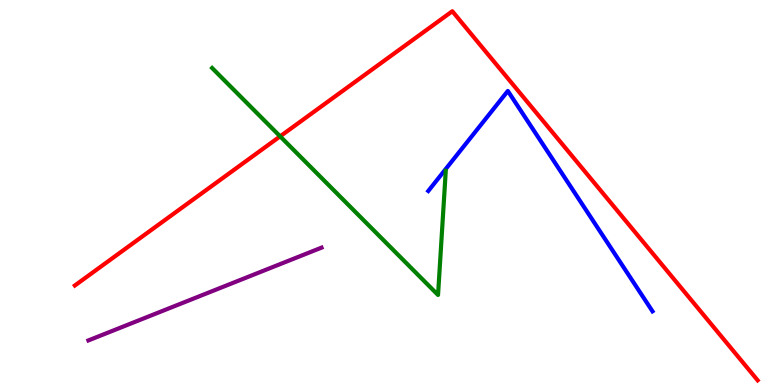[{'lines': ['blue', 'red'], 'intersections': []}, {'lines': ['green', 'red'], 'intersections': [{'x': 3.61, 'y': 6.46}]}, {'lines': ['purple', 'red'], 'intersections': []}, {'lines': ['blue', 'green'], 'intersections': []}, {'lines': ['blue', 'purple'], 'intersections': []}, {'lines': ['green', 'purple'], 'intersections': []}]